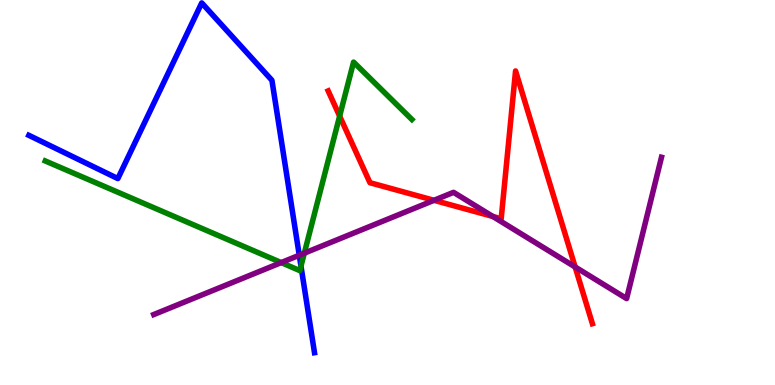[{'lines': ['blue', 'red'], 'intersections': []}, {'lines': ['green', 'red'], 'intersections': [{'x': 4.38, 'y': 6.98}]}, {'lines': ['purple', 'red'], 'intersections': [{'x': 5.6, 'y': 4.8}, {'x': 6.36, 'y': 4.38}, {'x': 7.42, 'y': 3.07}]}, {'lines': ['blue', 'green'], 'intersections': [{'x': 3.88, 'y': 3.09}]}, {'lines': ['blue', 'purple'], 'intersections': [{'x': 3.86, 'y': 3.37}]}, {'lines': ['green', 'purple'], 'intersections': [{'x': 3.63, 'y': 3.18}, {'x': 3.93, 'y': 3.42}]}]